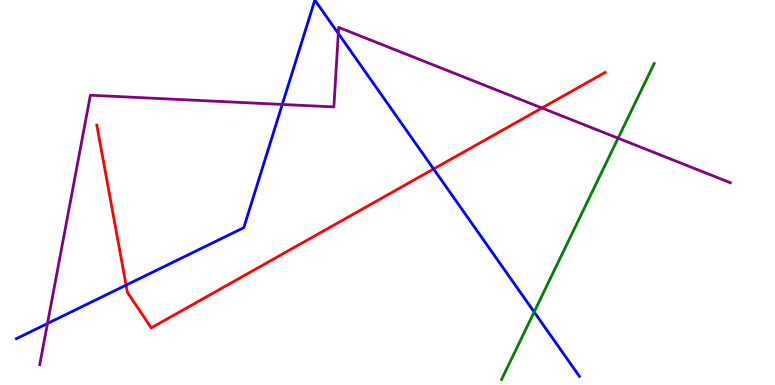[{'lines': ['blue', 'red'], 'intersections': [{'x': 1.63, 'y': 2.59}, {'x': 5.59, 'y': 5.61}]}, {'lines': ['green', 'red'], 'intersections': []}, {'lines': ['purple', 'red'], 'intersections': [{'x': 6.99, 'y': 7.19}]}, {'lines': ['blue', 'green'], 'intersections': [{'x': 6.89, 'y': 1.9}]}, {'lines': ['blue', 'purple'], 'intersections': [{'x': 0.613, 'y': 1.6}, {'x': 3.64, 'y': 7.29}, {'x': 4.37, 'y': 9.13}]}, {'lines': ['green', 'purple'], 'intersections': [{'x': 7.98, 'y': 6.41}]}]